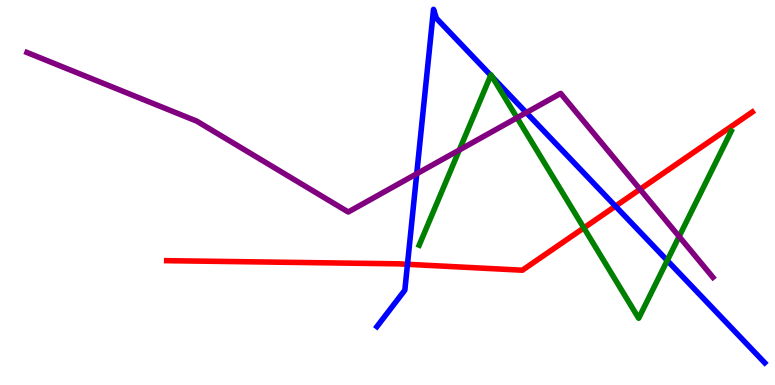[{'lines': ['blue', 'red'], 'intersections': [{'x': 5.26, 'y': 3.14}, {'x': 7.94, 'y': 4.64}]}, {'lines': ['green', 'red'], 'intersections': [{'x': 7.53, 'y': 4.08}]}, {'lines': ['purple', 'red'], 'intersections': [{'x': 8.26, 'y': 5.08}]}, {'lines': ['blue', 'green'], 'intersections': [{'x': 6.33, 'y': 8.04}, {'x': 6.35, 'y': 8.0}, {'x': 8.61, 'y': 3.23}]}, {'lines': ['blue', 'purple'], 'intersections': [{'x': 5.38, 'y': 5.49}, {'x': 6.79, 'y': 7.08}]}, {'lines': ['green', 'purple'], 'intersections': [{'x': 5.93, 'y': 6.1}, {'x': 6.67, 'y': 6.94}, {'x': 8.76, 'y': 3.86}]}]